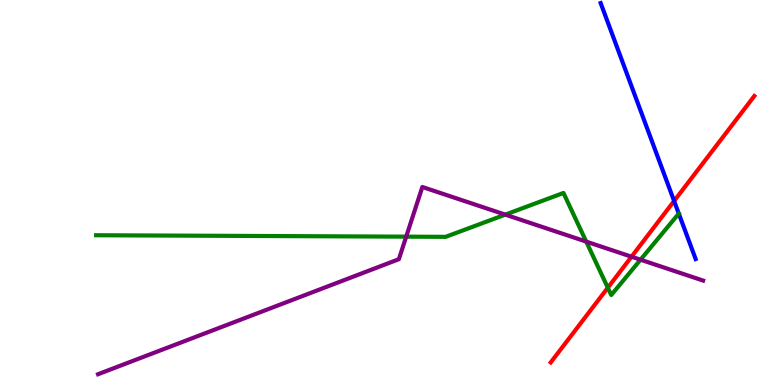[{'lines': ['blue', 'red'], 'intersections': [{'x': 8.7, 'y': 4.78}]}, {'lines': ['green', 'red'], 'intersections': [{'x': 7.84, 'y': 2.53}]}, {'lines': ['purple', 'red'], 'intersections': [{'x': 8.15, 'y': 3.33}]}, {'lines': ['blue', 'green'], 'intersections': []}, {'lines': ['blue', 'purple'], 'intersections': []}, {'lines': ['green', 'purple'], 'intersections': [{'x': 5.24, 'y': 3.85}, {'x': 6.52, 'y': 4.43}, {'x': 7.56, 'y': 3.72}, {'x': 8.26, 'y': 3.25}]}]